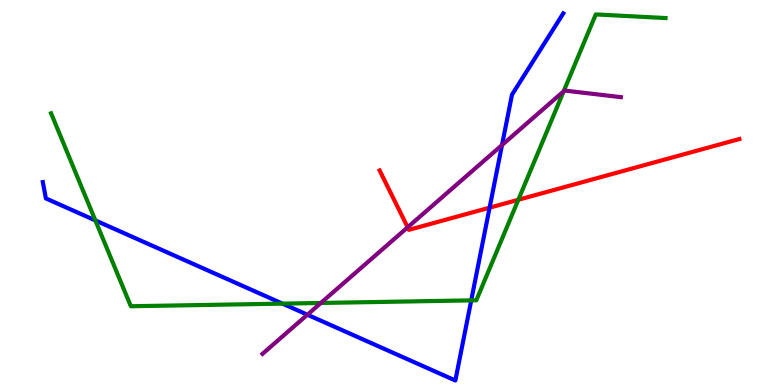[{'lines': ['blue', 'red'], 'intersections': [{'x': 6.32, 'y': 4.61}]}, {'lines': ['green', 'red'], 'intersections': [{'x': 6.69, 'y': 4.81}]}, {'lines': ['purple', 'red'], 'intersections': [{'x': 5.26, 'y': 4.1}]}, {'lines': ['blue', 'green'], 'intersections': [{'x': 1.23, 'y': 4.27}, {'x': 3.65, 'y': 2.11}, {'x': 6.08, 'y': 2.2}]}, {'lines': ['blue', 'purple'], 'intersections': [{'x': 3.97, 'y': 1.83}, {'x': 6.48, 'y': 6.23}]}, {'lines': ['green', 'purple'], 'intersections': [{'x': 4.14, 'y': 2.13}, {'x': 7.27, 'y': 7.63}]}]